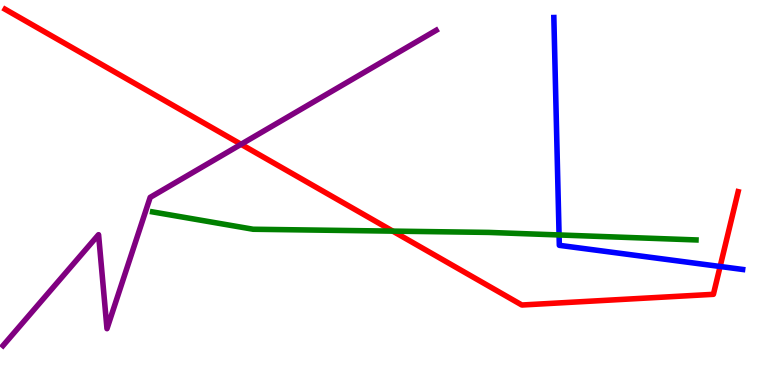[{'lines': ['blue', 'red'], 'intersections': [{'x': 9.29, 'y': 3.08}]}, {'lines': ['green', 'red'], 'intersections': [{'x': 5.07, 'y': 4.0}]}, {'lines': ['purple', 'red'], 'intersections': [{'x': 3.11, 'y': 6.25}]}, {'lines': ['blue', 'green'], 'intersections': [{'x': 7.21, 'y': 3.9}]}, {'lines': ['blue', 'purple'], 'intersections': []}, {'lines': ['green', 'purple'], 'intersections': []}]